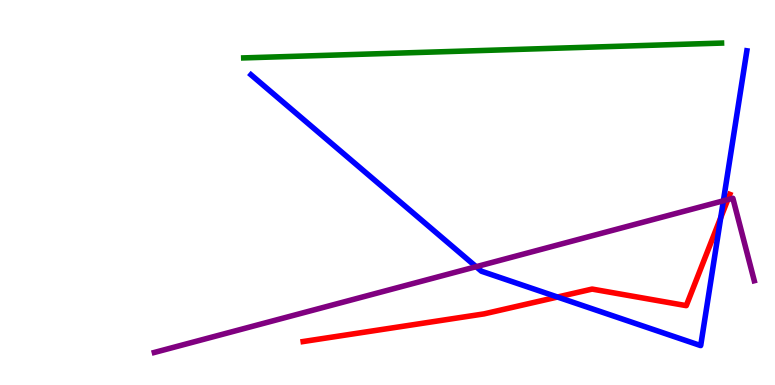[{'lines': ['blue', 'red'], 'intersections': [{'x': 7.19, 'y': 2.29}, {'x': 9.3, 'y': 4.35}]}, {'lines': ['green', 'red'], 'intersections': []}, {'lines': ['purple', 'red'], 'intersections': [{'x': 9.39, 'y': 4.81}]}, {'lines': ['blue', 'green'], 'intersections': []}, {'lines': ['blue', 'purple'], 'intersections': [{'x': 6.14, 'y': 3.07}, {'x': 9.33, 'y': 4.78}]}, {'lines': ['green', 'purple'], 'intersections': []}]